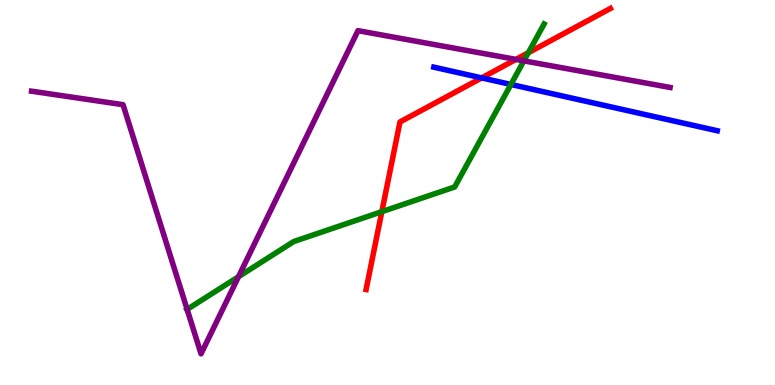[{'lines': ['blue', 'red'], 'intersections': [{'x': 6.21, 'y': 7.98}]}, {'lines': ['green', 'red'], 'intersections': [{'x': 4.93, 'y': 4.5}, {'x': 6.82, 'y': 8.63}]}, {'lines': ['purple', 'red'], 'intersections': [{'x': 6.66, 'y': 8.46}]}, {'lines': ['blue', 'green'], 'intersections': [{'x': 6.59, 'y': 7.81}]}, {'lines': ['blue', 'purple'], 'intersections': []}, {'lines': ['green', 'purple'], 'intersections': [{'x': 2.41, 'y': 1.96}, {'x': 3.08, 'y': 2.81}, {'x': 6.76, 'y': 8.42}]}]